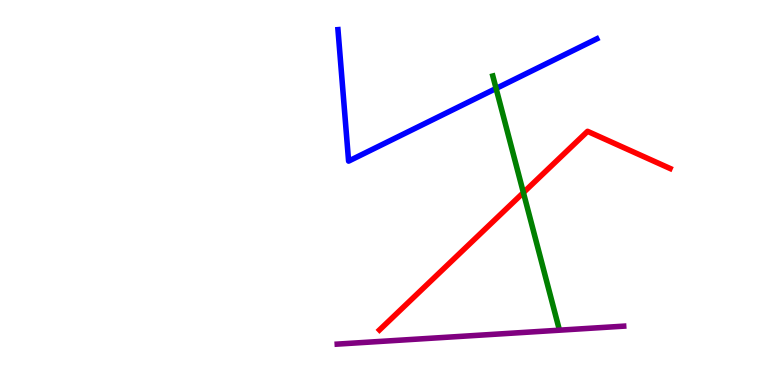[{'lines': ['blue', 'red'], 'intersections': []}, {'lines': ['green', 'red'], 'intersections': [{'x': 6.75, 'y': 5.0}]}, {'lines': ['purple', 'red'], 'intersections': []}, {'lines': ['blue', 'green'], 'intersections': [{'x': 6.4, 'y': 7.7}]}, {'lines': ['blue', 'purple'], 'intersections': []}, {'lines': ['green', 'purple'], 'intersections': []}]